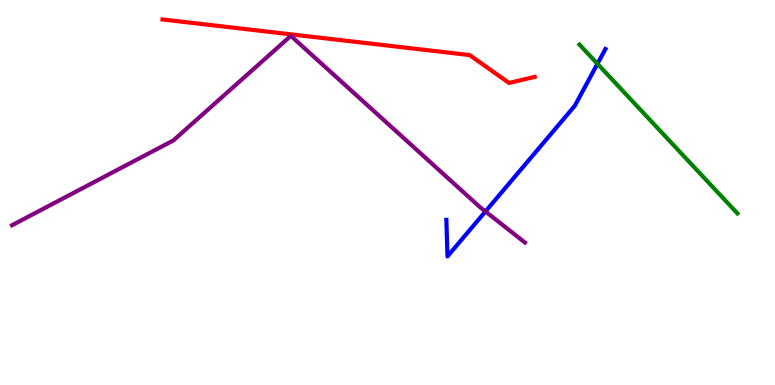[{'lines': ['blue', 'red'], 'intersections': []}, {'lines': ['green', 'red'], 'intersections': []}, {'lines': ['purple', 'red'], 'intersections': []}, {'lines': ['blue', 'green'], 'intersections': [{'x': 7.71, 'y': 8.34}]}, {'lines': ['blue', 'purple'], 'intersections': [{'x': 6.26, 'y': 4.51}]}, {'lines': ['green', 'purple'], 'intersections': []}]